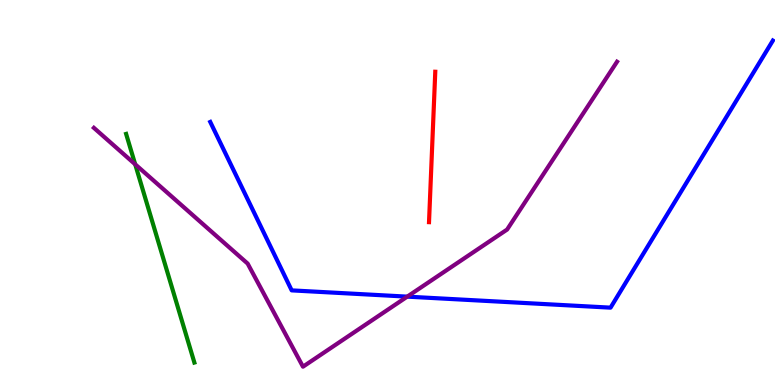[{'lines': ['blue', 'red'], 'intersections': []}, {'lines': ['green', 'red'], 'intersections': []}, {'lines': ['purple', 'red'], 'intersections': []}, {'lines': ['blue', 'green'], 'intersections': []}, {'lines': ['blue', 'purple'], 'intersections': [{'x': 5.25, 'y': 2.3}]}, {'lines': ['green', 'purple'], 'intersections': [{'x': 1.74, 'y': 5.73}]}]